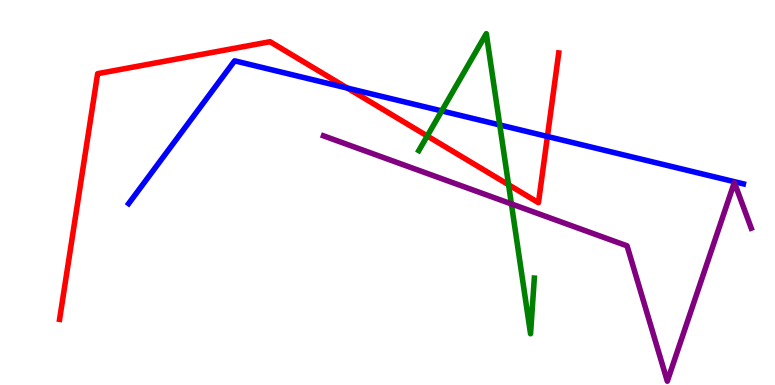[{'lines': ['blue', 'red'], 'intersections': [{'x': 4.48, 'y': 7.71}, {'x': 7.06, 'y': 6.46}]}, {'lines': ['green', 'red'], 'intersections': [{'x': 5.51, 'y': 6.47}, {'x': 6.56, 'y': 5.2}]}, {'lines': ['purple', 'red'], 'intersections': []}, {'lines': ['blue', 'green'], 'intersections': [{'x': 5.7, 'y': 7.12}, {'x': 6.45, 'y': 6.75}]}, {'lines': ['blue', 'purple'], 'intersections': []}, {'lines': ['green', 'purple'], 'intersections': [{'x': 6.6, 'y': 4.7}]}]